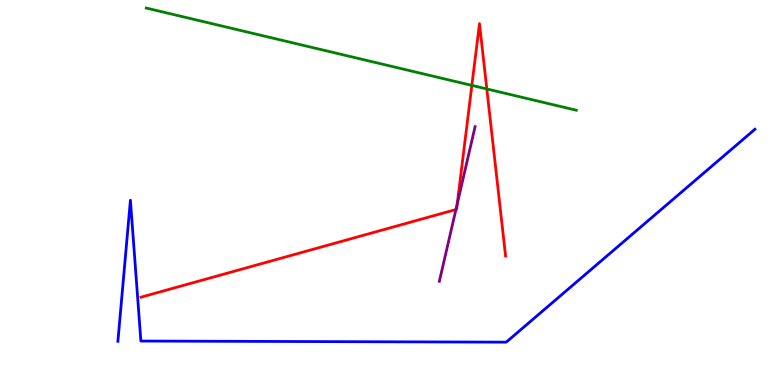[{'lines': ['blue', 'red'], 'intersections': []}, {'lines': ['green', 'red'], 'intersections': [{'x': 6.09, 'y': 7.78}, {'x': 6.28, 'y': 7.69}]}, {'lines': ['purple', 'red'], 'intersections': [{'x': 5.88, 'y': 4.56}, {'x': 5.9, 'y': 4.7}]}, {'lines': ['blue', 'green'], 'intersections': []}, {'lines': ['blue', 'purple'], 'intersections': []}, {'lines': ['green', 'purple'], 'intersections': []}]